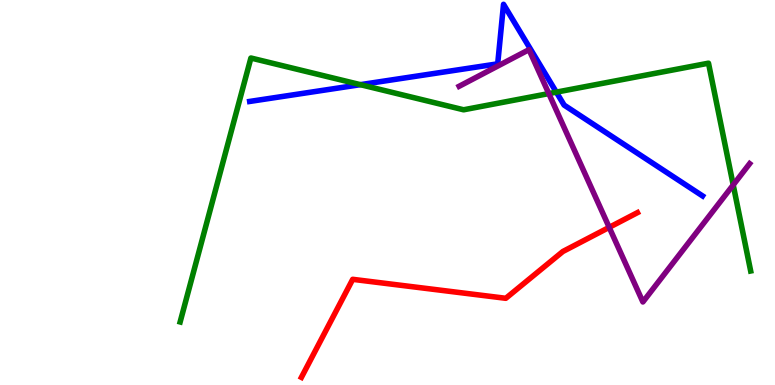[{'lines': ['blue', 'red'], 'intersections': []}, {'lines': ['green', 'red'], 'intersections': []}, {'lines': ['purple', 'red'], 'intersections': [{'x': 7.86, 'y': 4.09}]}, {'lines': ['blue', 'green'], 'intersections': [{'x': 4.65, 'y': 7.8}, {'x': 7.18, 'y': 7.61}]}, {'lines': ['blue', 'purple'], 'intersections': []}, {'lines': ['green', 'purple'], 'intersections': [{'x': 7.08, 'y': 7.57}, {'x': 9.46, 'y': 5.2}]}]